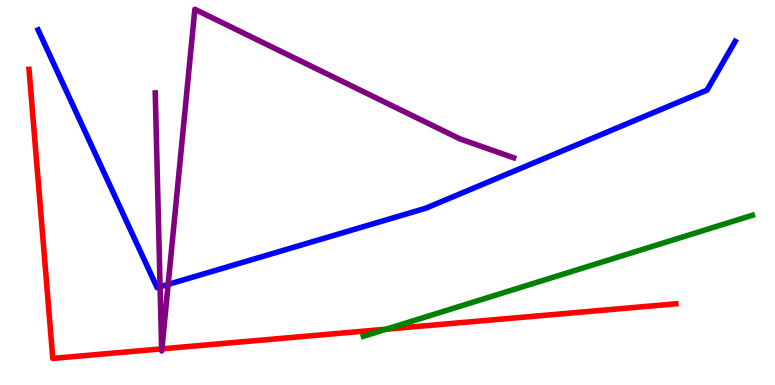[{'lines': ['blue', 'red'], 'intersections': []}, {'lines': ['green', 'red'], 'intersections': [{'x': 4.98, 'y': 1.45}]}, {'lines': ['purple', 'red'], 'intersections': [{'x': 2.09, 'y': 0.939}, {'x': 2.09, 'y': 0.939}]}, {'lines': ['blue', 'green'], 'intersections': []}, {'lines': ['blue', 'purple'], 'intersections': [{'x': 2.07, 'y': 2.55}, {'x': 2.17, 'y': 2.61}]}, {'lines': ['green', 'purple'], 'intersections': []}]